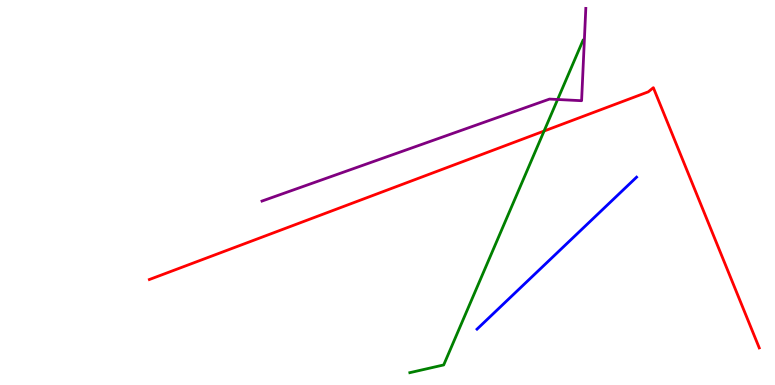[{'lines': ['blue', 'red'], 'intersections': []}, {'lines': ['green', 'red'], 'intersections': [{'x': 7.02, 'y': 6.6}]}, {'lines': ['purple', 'red'], 'intersections': []}, {'lines': ['blue', 'green'], 'intersections': []}, {'lines': ['blue', 'purple'], 'intersections': []}, {'lines': ['green', 'purple'], 'intersections': [{'x': 7.2, 'y': 7.42}]}]